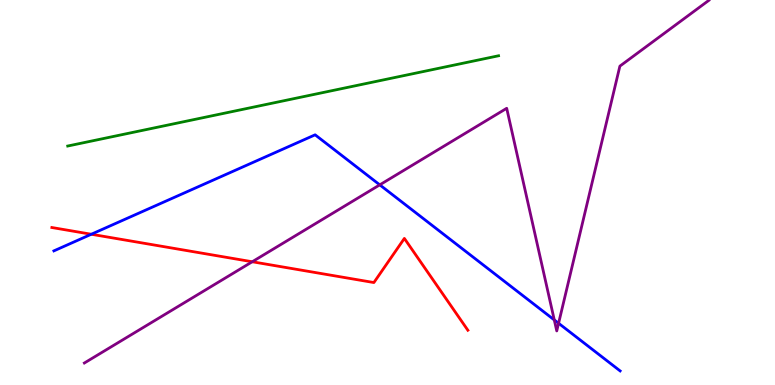[{'lines': ['blue', 'red'], 'intersections': [{'x': 1.18, 'y': 3.92}]}, {'lines': ['green', 'red'], 'intersections': []}, {'lines': ['purple', 'red'], 'intersections': [{'x': 3.25, 'y': 3.2}]}, {'lines': ['blue', 'green'], 'intersections': []}, {'lines': ['blue', 'purple'], 'intersections': [{'x': 4.9, 'y': 5.2}, {'x': 7.15, 'y': 1.69}, {'x': 7.21, 'y': 1.6}]}, {'lines': ['green', 'purple'], 'intersections': []}]